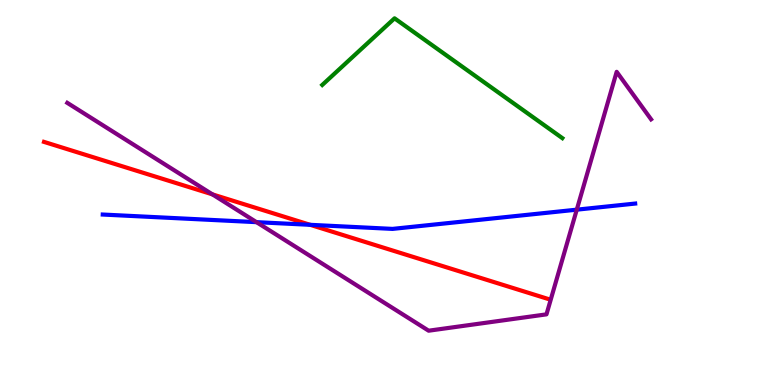[{'lines': ['blue', 'red'], 'intersections': [{'x': 4.0, 'y': 4.16}]}, {'lines': ['green', 'red'], 'intersections': []}, {'lines': ['purple', 'red'], 'intersections': [{'x': 2.74, 'y': 4.95}]}, {'lines': ['blue', 'green'], 'intersections': []}, {'lines': ['blue', 'purple'], 'intersections': [{'x': 3.31, 'y': 4.23}, {'x': 7.44, 'y': 4.55}]}, {'lines': ['green', 'purple'], 'intersections': []}]